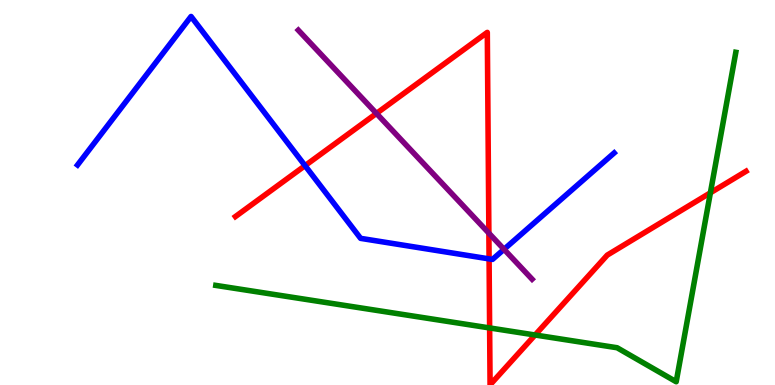[{'lines': ['blue', 'red'], 'intersections': [{'x': 3.94, 'y': 5.7}, {'x': 6.31, 'y': 3.28}]}, {'lines': ['green', 'red'], 'intersections': [{'x': 6.32, 'y': 1.48}, {'x': 6.9, 'y': 1.3}, {'x': 9.17, 'y': 4.99}]}, {'lines': ['purple', 'red'], 'intersections': [{'x': 4.86, 'y': 7.05}, {'x': 6.31, 'y': 3.94}]}, {'lines': ['blue', 'green'], 'intersections': []}, {'lines': ['blue', 'purple'], 'intersections': [{'x': 6.5, 'y': 3.52}]}, {'lines': ['green', 'purple'], 'intersections': []}]